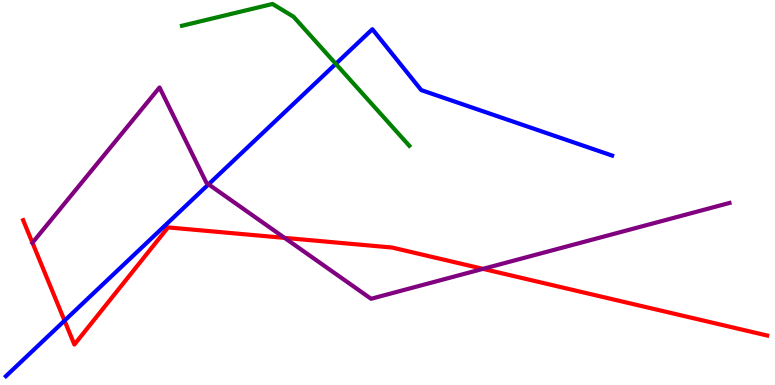[{'lines': ['blue', 'red'], 'intersections': [{'x': 0.833, 'y': 1.67}]}, {'lines': ['green', 'red'], 'intersections': []}, {'lines': ['purple', 'red'], 'intersections': [{'x': 0.419, 'y': 3.69}, {'x': 3.67, 'y': 3.82}, {'x': 6.23, 'y': 3.02}]}, {'lines': ['blue', 'green'], 'intersections': [{'x': 4.33, 'y': 8.34}]}, {'lines': ['blue', 'purple'], 'intersections': [{'x': 2.69, 'y': 5.21}]}, {'lines': ['green', 'purple'], 'intersections': []}]